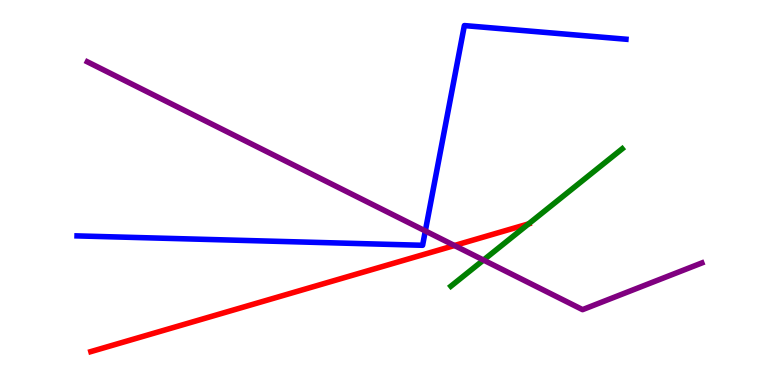[{'lines': ['blue', 'red'], 'intersections': []}, {'lines': ['green', 'red'], 'intersections': [{'x': 6.82, 'y': 4.18}]}, {'lines': ['purple', 'red'], 'intersections': [{'x': 5.86, 'y': 3.62}]}, {'lines': ['blue', 'green'], 'intersections': []}, {'lines': ['blue', 'purple'], 'intersections': [{'x': 5.49, 'y': 4.0}]}, {'lines': ['green', 'purple'], 'intersections': [{'x': 6.24, 'y': 3.25}]}]